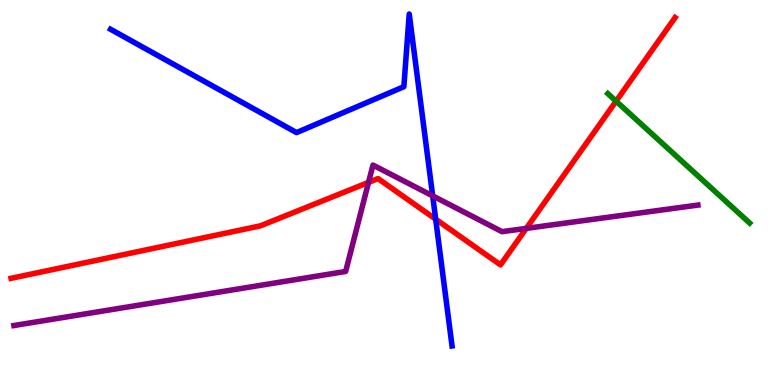[{'lines': ['blue', 'red'], 'intersections': [{'x': 5.62, 'y': 4.31}]}, {'lines': ['green', 'red'], 'intersections': [{'x': 7.95, 'y': 7.37}]}, {'lines': ['purple', 'red'], 'intersections': [{'x': 4.76, 'y': 5.26}, {'x': 6.79, 'y': 4.07}]}, {'lines': ['blue', 'green'], 'intersections': []}, {'lines': ['blue', 'purple'], 'intersections': [{'x': 5.58, 'y': 4.91}]}, {'lines': ['green', 'purple'], 'intersections': []}]